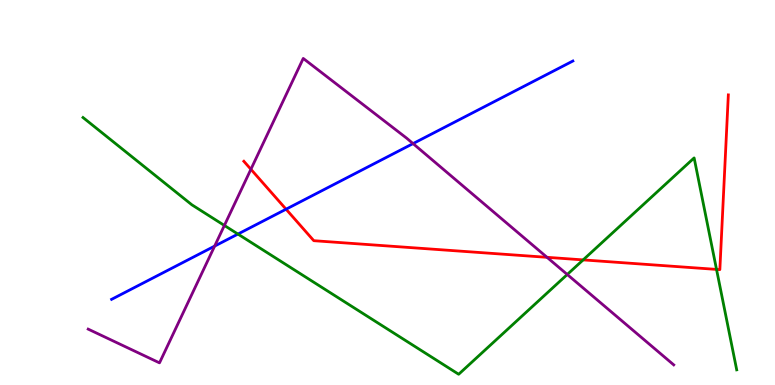[{'lines': ['blue', 'red'], 'intersections': [{'x': 3.69, 'y': 4.57}]}, {'lines': ['green', 'red'], 'intersections': [{'x': 7.52, 'y': 3.25}, {'x': 9.25, 'y': 3.0}]}, {'lines': ['purple', 'red'], 'intersections': [{'x': 3.24, 'y': 5.6}, {'x': 7.06, 'y': 3.32}]}, {'lines': ['blue', 'green'], 'intersections': [{'x': 3.07, 'y': 3.92}]}, {'lines': ['blue', 'purple'], 'intersections': [{'x': 2.77, 'y': 3.61}, {'x': 5.33, 'y': 6.27}]}, {'lines': ['green', 'purple'], 'intersections': [{'x': 2.9, 'y': 4.14}, {'x': 7.32, 'y': 2.87}]}]